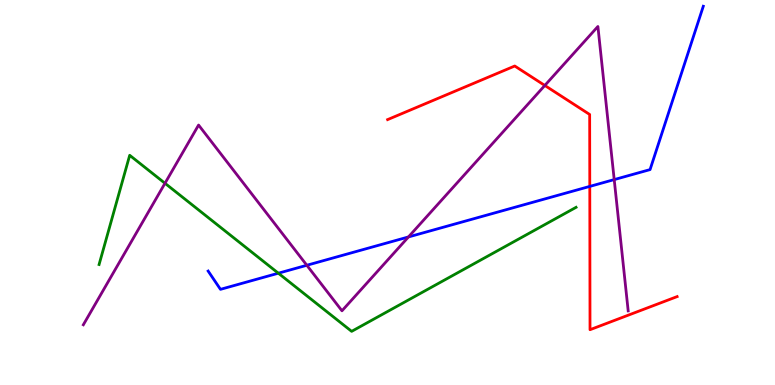[{'lines': ['blue', 'red'], 'intersections': [{'x': 7.61, 'y': 5.16}]}, {'lines': ['green', 'red'], 'intersections': []}, {'lines': ['purple', 'red'], 'intersections': [{'x': 7.03, 'y': 7.78}]}, {'lines': ['blue', 'green'], 'intersections': [{'x': 3.59, 'y': 2.9}]}, {'lines': ['blue', 'purple'], 'intersections': [{'x': 3.96, 'y': 3.11}, {'x': 5.27, 'y': 3.85}, {'x': 7.93, 'y': 5.34}]}, {'lines': ['green', 'purple'], 'intersections': [{'x': 2.13, 'y': 5.24}]}]